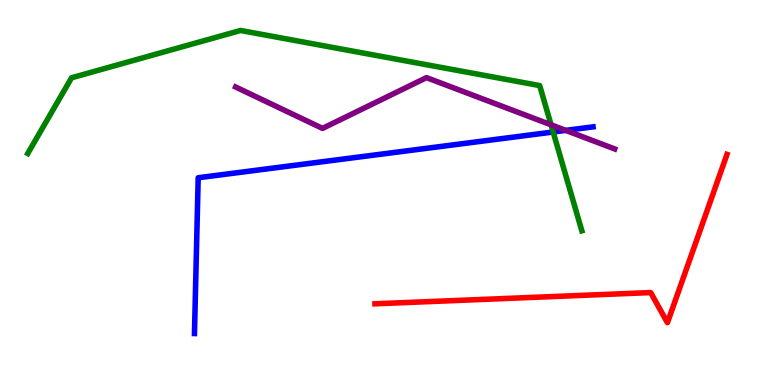[{'lines': ['blue', 'red'], 'intersections': []}, {'lines': ['green', 'red'], 'intersections': []}, {'lines': ['purple', 'red'], 'intersections': []}, {'lines': ['blue', 'green'], 'intersections': [{'x': 7.14, 'y': 6.57}]}, {'lines': ['blue', 'purple'], 'intersections': [{'x': 7.3, 'y': 6.61}]}, {'lines': ['green', 'purple'], 'intersections': [{'x': 7.11, 'y': 6.76}]}]